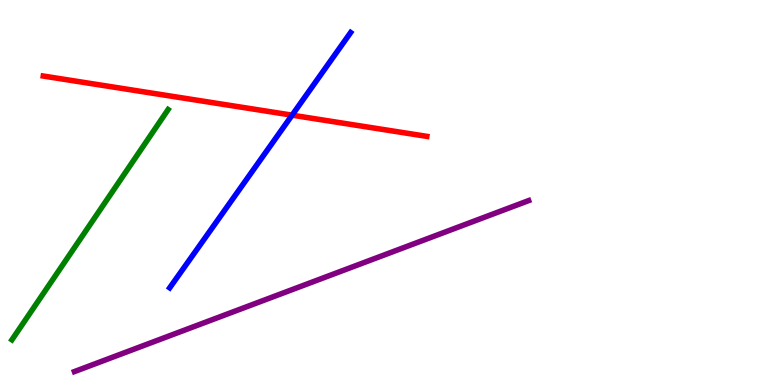[{'lines': ['blue', 'red'], 'intersections': [{'x': 3.77, 'y': 7.01}]}, {'lines': ['green', 'red'], 'intersections': []}, {'lines': ['purple', 'red'], 'intersections': []}, {'lines': ['blue', 'green'], 'intersections': []}, {'lines': ['blue', 'purple'], 'intersections': []}, {'lines': ['green', 'purple'], 'intersections': []}]